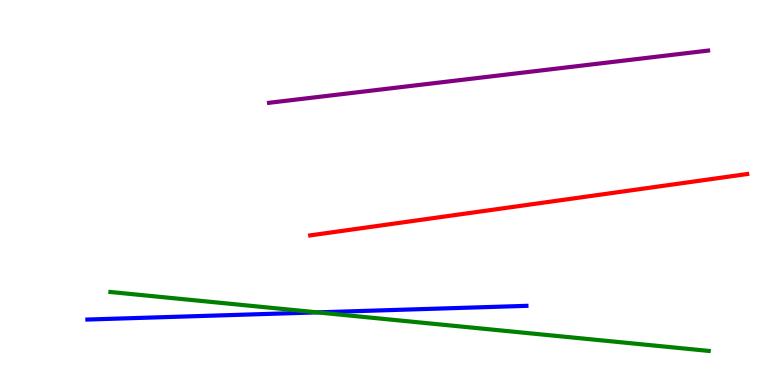[{'lines': ['blue', 'red'], 'intersections': []}, {'lines': ['green', 'red'], 'intersections': []}, {'lines': ['purple', 'red'], 'intersections': []}, {'lines': ['blue', 'green'], 'intersections': [{'x': 4.09, 'y': 1.89}]}, {'lines': ['blue', 'purple'], 'intersections': []}, {'lines': ['green', 'purple'], 'intersections': []}]